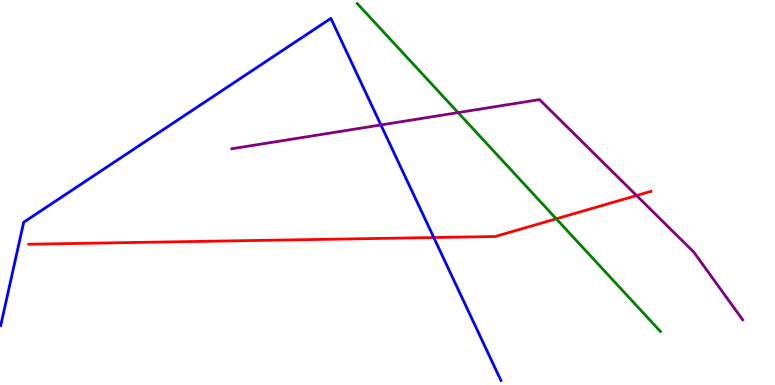[{'lines': ['blue', 'red'], 'intersections': [{'x': 5.6, 'y': 3.83}]}, {'lines': ['green', 'red'], 'intersections': [{'x': 7.18, 'y': 4.32}]}, {'lines': ['purple', 'red'], 'intersections': [{'x': 8.21, 'y': 4.92}]}, {'lines': ['blue', 'green'], 'intersections': []}, {'lines': ['blue', 'purple'], 'intersections': [{'x': 4.91, 'y': 6.75}]}, {'lines': ['green', 'purple'], 'intersections': [{'x': 5.91, 'y': 7.08}]}]